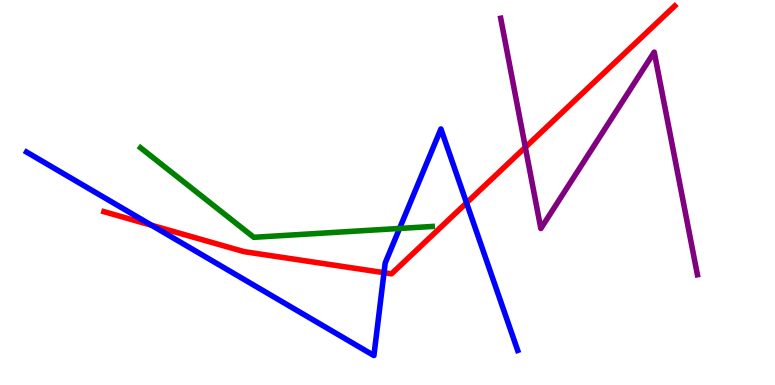[{'lines': ['blue', 'red'], 'intersections': [{'x': 1.95, 'y': 4.15}, {'x': 4.95, 'y': 2.92}, {'x': 6.02, 'y': 4.73}]}, {'lines': ['green', 'red'], 'intersections': []}, {'lines': ['purple', 'red'], 'intersections': [{'x': 6.78, 'y': 6.17}]}, {'lines': ['blue', 'green'], 'intersections': [{'x': 5.16, 'y': 4.07}]}, {'lines': ['blue', 'purple'], 'intersections': []}, {'lines': ['green', 'purple'], 'intersections': []}]